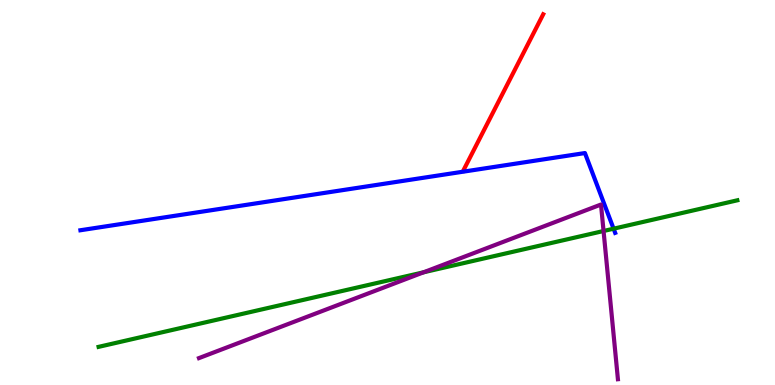[{'lines': ['blue', 'red'], 'intersections': []}, {'lines': ['green', 'red'], 'intersections': []}, {'lines': ['purple', 'red'], 'intersections': []}, {'lines': ['blue', 'green'], 'intersections': [{'x': 7.92, 'y': 4.06}]}, {'lines': ['blue', 'purple'], 'intersections': []}, {'lines': ['green', 'purple'], 'intersections': [{'x': 5.47, 'y': 2.93}, {'x': 7.79, 'y': 4.0}]}]